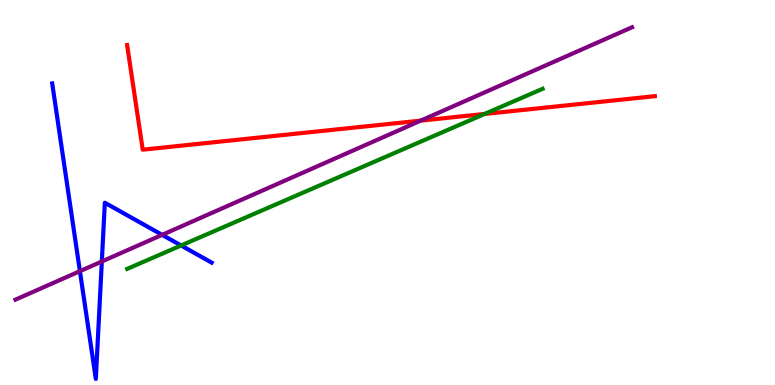[{'lines': ['blue', 'red'], 'intersections': []}, {'lines': ['green', 'red'], 'intersections': [{'x': 6.25, 'y': 7.04}]}, {'lines': ['purple', 'red'], 'intersections': [{'x': 5.43, 'y': 6.87}]}, {'lines': ['blue', 'green'], 'intersections': [{'x': 2.34, 'y': 3.62}]}, {'lines': ['blue', 'purple'], 'intersections': [{'x': 1.03, 'y': 2.96}, {'x': 1.31, 'y': 3.21}, {'x': 2.09, 'y': 3.9}]}, {'lines': ['green', 'purple'], 'intersections': []}]